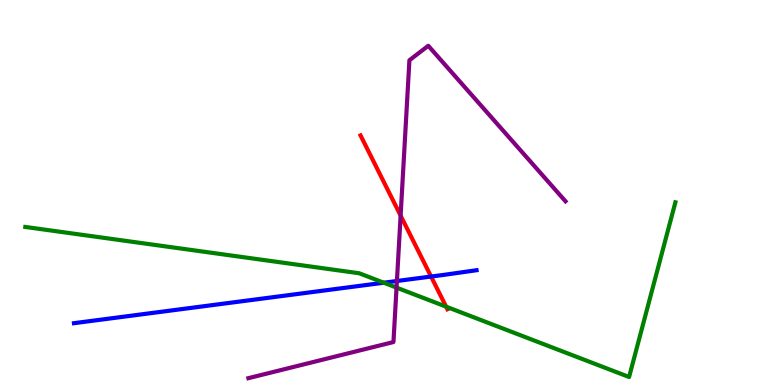[{'lines': ['blue', 'red'], 'intersections': [{'x': 5.56, 'y': 2.82}]}, {'lines': ['green', 'red'], 'intersections': [{'x': 5.76, 'y': 2.03}]}, {'lines': ['purple', 'red'], 'intersections': [{'x': 5.17, 'y': 4.4}]}, {'lines': ['blue', 'green'], 'intersections': [{'x': 4.95, 'y': 2.66}]}, {'lines': ['blue', 'purple'], 'intersections': [{'x': 5.12, 'y': 2.7}]}, {'lines': ['green', 'purple'], 'intersections': [{'x': 5.12, 'y': 2.53}]}]